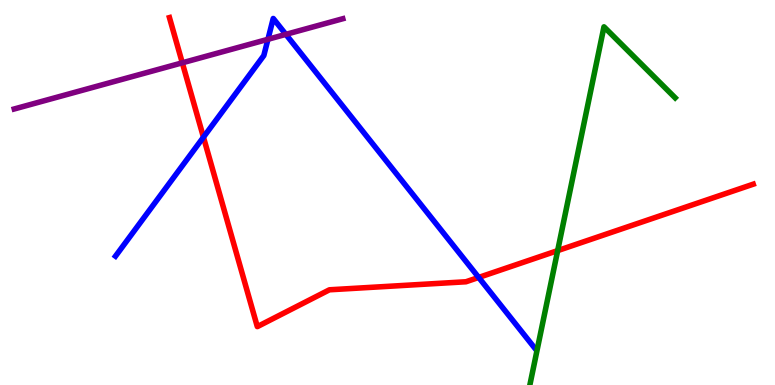[{'lines': ['blue', 'red'], 'intersections': [{'x': 2.63, 'y': 6.44}, {'x': 6.18, 'y': 2.79}]}, {'lines': ['green', 'red'], 'intersections': [{'x': 7.2, 'y': 3.49}]}, {'lines': ['purple', 'red'], 'intersections': [{'x': 2.35, 'y': 8.37}]}, {'lines': ['blue', 'green'], 'intersections': []}, {'lines': ['blue', 'purple'], 'intersections': [{'x': 3.46, 'y': 8.98}, {'x': 3.69, 'y': 9.11}]}, {'lines': ['green', 'purple'], 'intersections': []}]